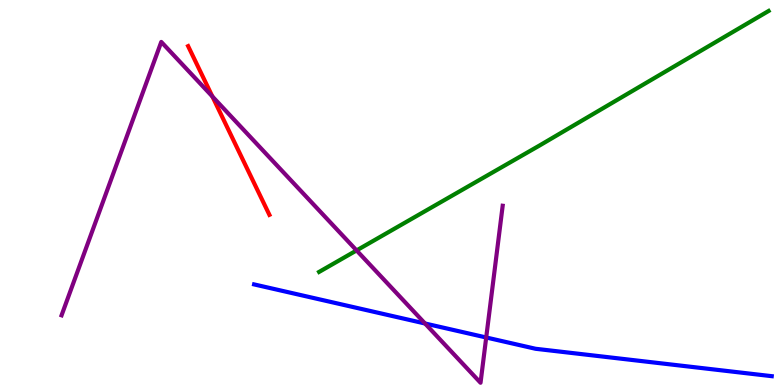[{'lines': ['blue', 'red'], 'intersections': []}, {'lines': ['green', 'red'], 'intersections': []}, {'lines': ['purple', 'red'], 'intersections': [{'x': 2.74, 'y': 7.49}]}, {'lines': ['blue', 'green'], 'intersections': []}, {'lines': ['blue', 'purple'], 'intersections': [{'x': 5.48, 'y': 1.6}, {'x': 6.27, 'y': 1.23}]}, {'lines': ['green', 'purple'], 'intersections': [{'x': 4.6, 'y': 3.5}]}]